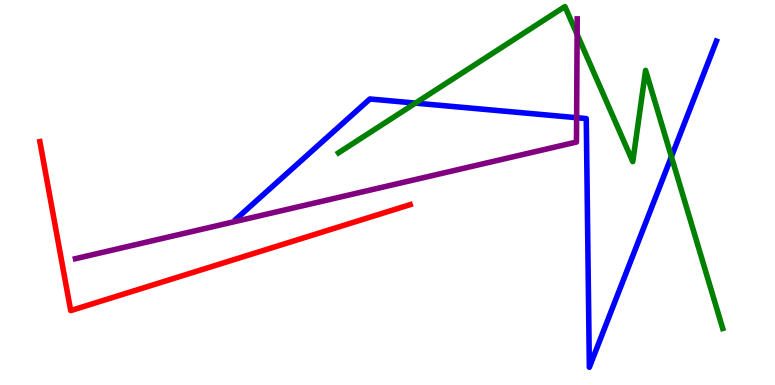[{'lines': ['blue', 'red'], 'intersections': []}, {'lines': ['green', 'red'], 'intersections': []}, {'lines': ['purple', 'red'], 'intersections': []}, {'lines': ['blue', 'green'], 'intersections': [{'x': 5.36, 'y': 7.32}, {'x': 8.66, 'y': 5.93}]}, {'lines': ['blue', 'purple'], 'intersections': [{'x': 7.44, 'y': 6.94}]}, {'lines': ['green', 'purple'], 'intersections': [{'x': 7.45, 'y': 9.11}]}]